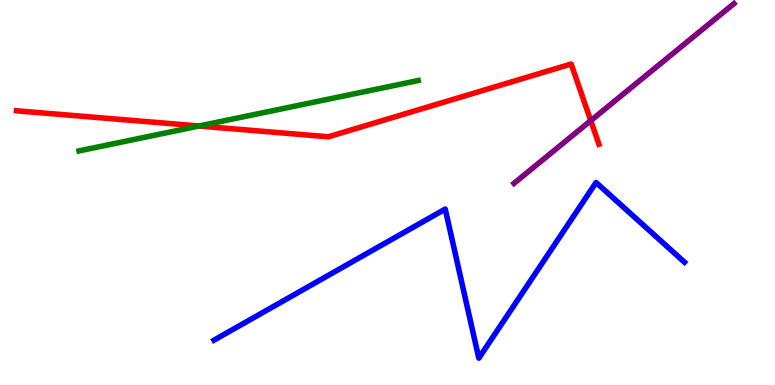[{'lines': ['blue', 'red'], 'intersections': []}, {'lines': ['green', 'red'], 'intersections': [{'x': 2.57, 'y': 6.73}]}, {'lines': ['purple', 'red'], 'intersections': [{'x': 7.62, 'y': 6.87}]}, {'lines': ['blue', 'green'], 'intersections': []}, {'lines': ['blue', 'purple'], 'intersections': []}, {'lines': ['green', 'purple'], 'intersections': []}]